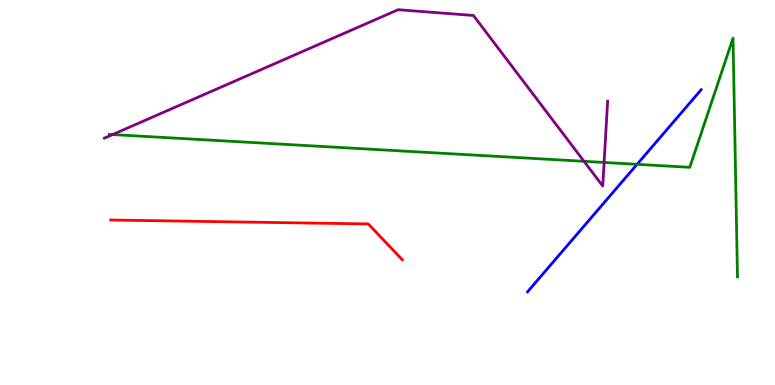[{'lines': ['blue', 'red'], 'intersections': []}, {'lines': ['green', 'red'], 'intersections': []}, {'lines': ['purple', 'red'], 'intersections': []}, {'lines': ['blue', 'green'], 'intersections': [{'x': 8.22, 'y': 5.73}]}, {'lines': ['blue', 'purple'], 'intersections': []}, {'lines': ['green', 'purple'], 'intersections': [{'x': 1.45, 'y': 6.5}, {'x': 7.54, 'y': 5.81}, {'x': 7.79, 'y': 5.78}]}]